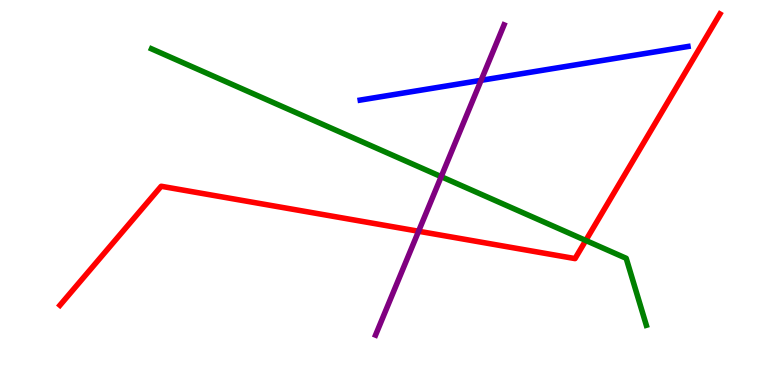[{'lines': ['blue', 'red'], 'intersections': []}, {'lines': ['green', 'red'], 'intersections': [{'x': 7.56, 'y': 3.75}]}, {'lines': ['purple', 'red'], 'intersections': [{'x': 5.4, 'y': 3.99}]}, {'lines': ['blue', 'green'], 'intersections': []}, {'lines': ['blue', 'purple'], 'intersections': [{'x': 6.21, 'y': 7.91}]}, {'lines': ['green', 'purple'], 'intersections': [{'x': 5.69, 'y': 5.41}]}]